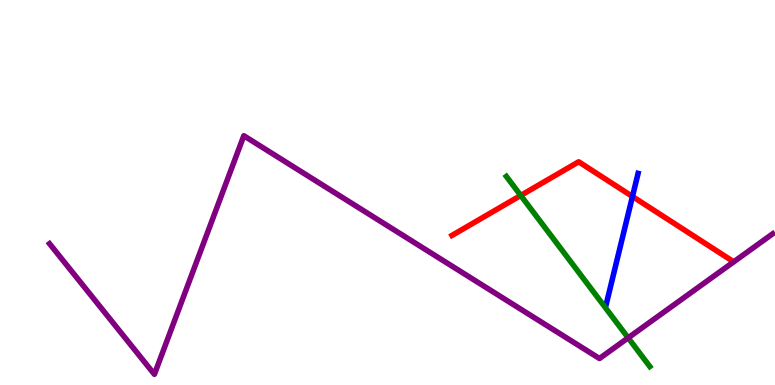[{'lines': ['blue', 'red'], 'intersections': [{'x': 8.16, 'y': 4.9}]}, {'lines': ['green', 'red'], 'intersections': [{'x': 6.72, 'y': 4.92}]}, {'lines': ['purple', 'red'], 'intersections': []}, {'lines': ['blue', 'green'], 'intersections': []}, {'lines': ['blue', 'purple'], 'intersections': []}, {'lines': ['green', 'purple'], 'intersections': [{'x': 8.11, 'y': 1.23}]}]